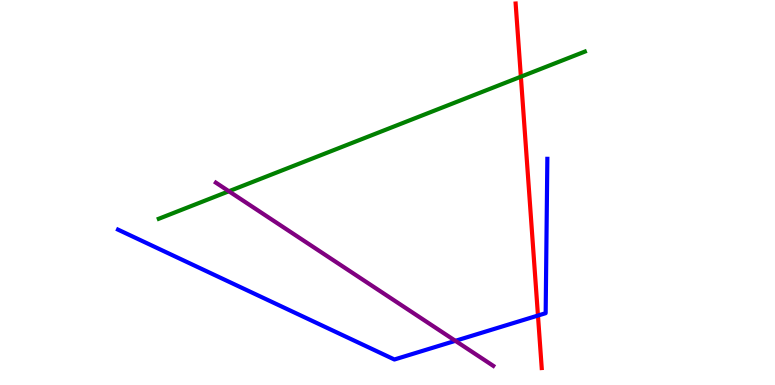[{'lines': ['blue', 'red'], 'intersections': [{'x': 6.94, 'y': 1.8}]}, {'lines': ['green', 'red'], 'intersections': [{'x': 6.72, 'y': 8.01}]}, {'lines': ['purple', 'red'], 'intersections': []}, {'lines': ['blue', 'green'], 'intersections': []}, {'lines': ['blue', 'purple'], 'intersections': [{'x': 5.88, 'y': 1.15}]}, {'lines': ['green', 'purple'], 'intersections': [{'x': 2.95, 'y': 5.03}]}]